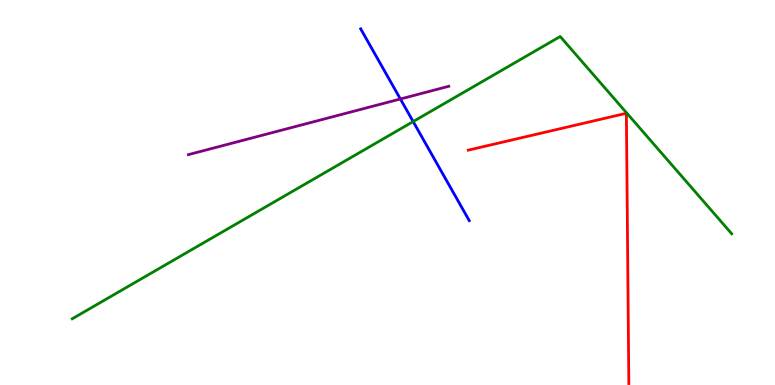[{'lines': ['blue', 'red'], 'intersections': []}, {'lines': ['green', 'red'], 'intersections': []}, {'lines': ['purple', 'red'], 'intersections': []}, {'lines': ['blue', 'green'], 'intersections': [{'x': 5.33, 'y': 6.84}]}, {'lines': ['blue', 'purple'], 'intersections': [{'x': 5.17, 'y': 7.43}]}, {'lines': ['green', 'purple'], 'intersections': []}]